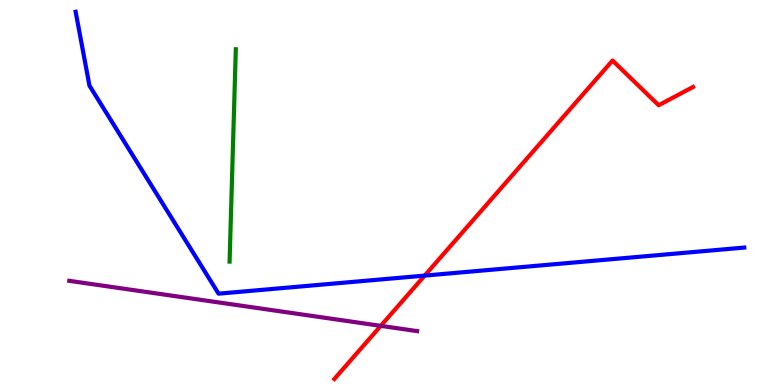[{'lines': ['blue', 'red'], 'intersections': [{'x': 5.48, 'y': 2.84}]}, {'lines': ['green', 'red'], 'intersections': []}, {'lines': ['purple', 'red'], 'intersections': [{'x': 4.91, 'y': 1.54}]}, {'lines': ['blue', 'green'], 'intersections': []}, {'lines': ['blue', 'purple'], 'intersections': []}, {'lines': ['green', 'purple'], 'intersections': []}]